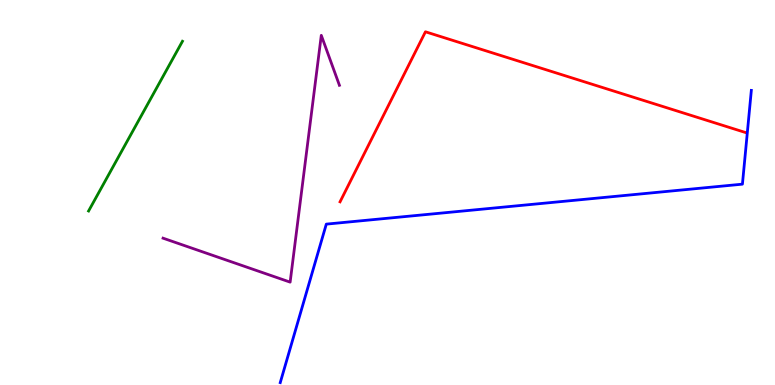[{'lines': ['blue', 'red'], 'intersections': []}, {'lines': ['green', 'red'], 'intersections': []}, {'lines': ['purple', 'red'], 'intersections': []}, {'lines': ['blue', 'green'], 'intersections': []}, {'lines': ['blue', 'purple'], 'intersections': []}, {'lines': ['green', 'purple'], 'intersections': []}]